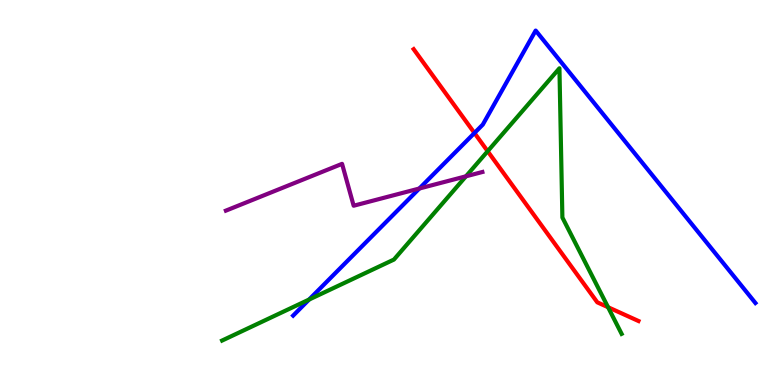[{'lines': ['blue', 'red'], 'intersections': [{'x': 6.12, 'y': 6.55}]}, {'lines': ['green', 'red'], 'intersections': [{'x': 6.29, 'y': 6.07}, {'x': 7.85, 'y': 2.02}]}, {'lines': ['purple', 'red'], 'intersections': []}, {'lines': ['blue', 'green'], 'intersections': [{'x': 3.99, 'y': 2.22}]}, {'lines': ['blue', 'purple'], 'intersections': [{'x': 5.41, 'y': 5.1}]}, {'lines': ['green', 'purple'], 'intersections': [{'x': 6.01, 'y': 5.42}]}]